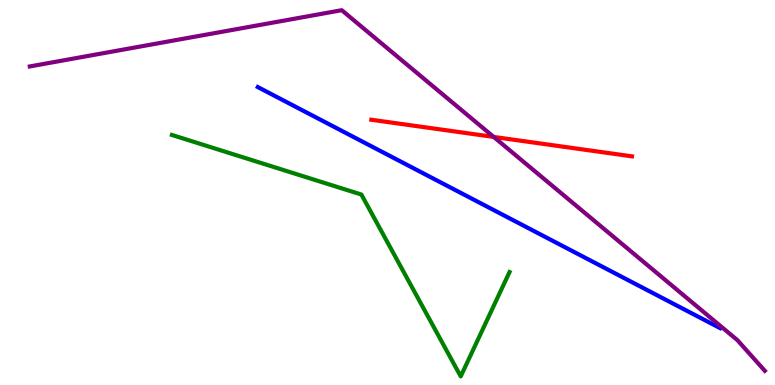[{'lines': ['blue', 'red'], 'intersections': []}, {'lines': ['green', 'red'], 'intersections': []}, {'lines': ['purple', 'red'], 'intersections': [{'x': 6.37, 'y': 6.44}]}, {'lines': ['blue', 'green'], 'intersections': []}, {'lines': ['blue', 'purple'], 'intersections': []}, {'lines': ['green', 'purple'], 'intersections': []}]